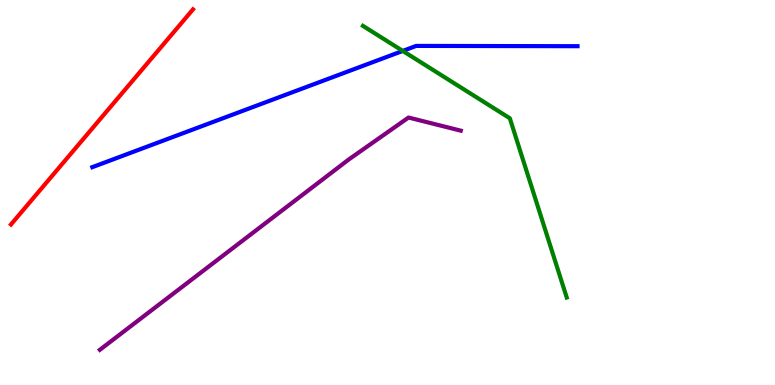[{'lines': ['blue', 'red'], 'intersections': []}, {'lines': ['green', 'red'], 'intersections': []}, {'lines': ['purple', 'red'], 'intersections': []}, {'lines': ['blue', 'green'], 'intersections': [{'x': 5.2, 'y': 8.68}]}, {'lines': ['blue', 'purple'], 'intersections': []}, {'lines': ['green', 'purple'], 'intersections': []}]